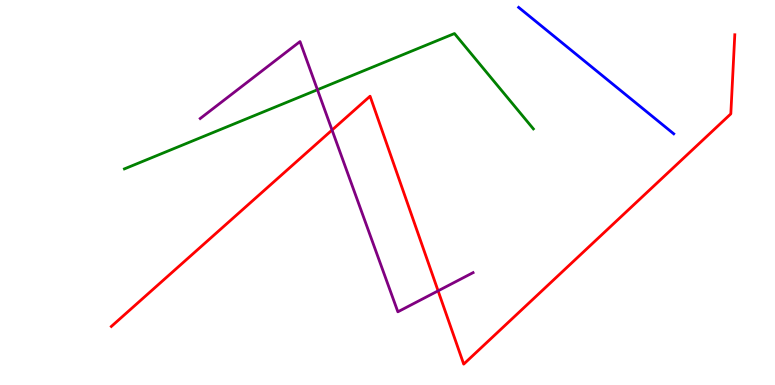[{'lines': ['blue', 'red'], 'intersections': []}, {'lines': ['green', 'red'], 'intersections': []}, {'lines': ['purple', 'red'], 'intersections': [{'x': 4.28, 'y': 6.62}, {'x': 5.65, 'y': 2.45}]}, {'lines': ['blue', 'green'], 'intersections': []}, {'lines': ['blue', 'purple'], 'intersections': []}, {'lines': ['green', 'purple'], 'intersections': [{'x': 4.1, 'y': 7.67}]}]